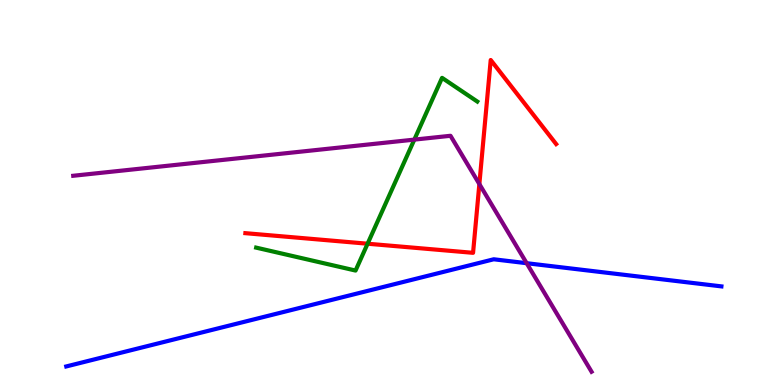[{'lines': ['blue', 'red'], 'intersections': []}, {'lines': ['green', 'red'], 'intersections': [{'x': 4.74, 'y': 3.67}]}, {'lines': ['purple', 'red'], 'intersections': [{'x': 6.19, 'y': 5.22}]}, {'lines': ['blue', 'green'], 'intersections': []}, {'lines': ['blue', 'purple'], 'intersections': [{'x': 6.8, 'y': 3.16}]}, {'lines': ['green', 'purple'], 'intersections': [{'x': 5.35, 'y': 6.37}]}]